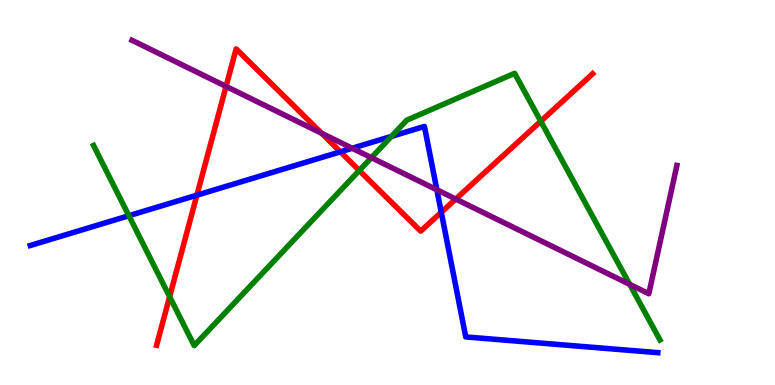[{'lines': ['blue', 'red'], 'intersections': [{'x': 2.54, 'y': 4.93}, {'x': 4.39, 'y': 6.06}, {'x': 5.69, 'y': 4.49}]}, {'lines': ['green', 'red'], 'intersections': [{'x': 2.19, 'y': 2.29}, {'x': 4.64, 'y': 5.57}, {'x': 6.98, 'y': 6.85}]}, {'lines': ['purple', 'red'], 'intersections': [{'x': 2.92, 'y': 7.76}, {'x': 4.15, 'y': 6.54}, {'x': 5.88, 'y': 4.83}]}, {'lines': ['blue', 'green'], 'intersections': [{'x': 1.66, 'y': 4.4}, {'x': 5.05, 'y': 6.46}]}, {'lines': ['blue', 'purple'], 'intersections': [{'x': 4.54, 'y': 6.15}, {'x': 5.64, 'y': 5.07}]}, {'lines': ['green', 'purple'], 'intersections': [{'x': 4.79, 'y': 5.9}, {'x': 8.12, 'y': 2.61}]}]